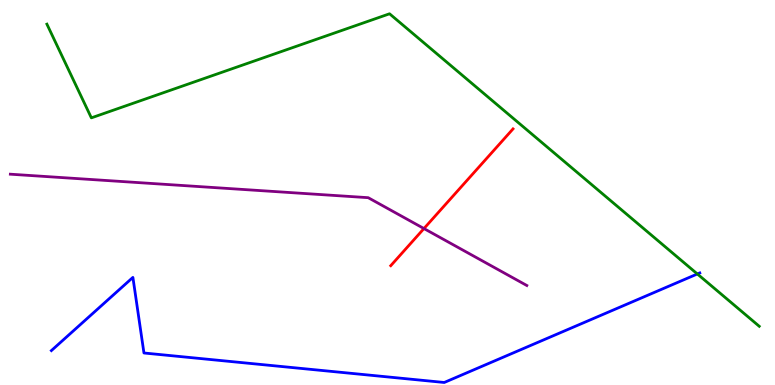[{'lines': ['blue', 'red'], 'intersections': []}, {'lines': ['green', 'red'], 'intersections': []}, {'lines': ['purple', 'red'], 'intersections': [{'x': 5.47, 'y': 4.06}]}, {'lines': ['blue', 'green'], 'intersections': [{'x': 9.0, 'y': 2.88}]}, {'lines': ['blue', 'purple'], 'intersections': []}, {'lines': ['green', 'purple'], 'intersections': []}]